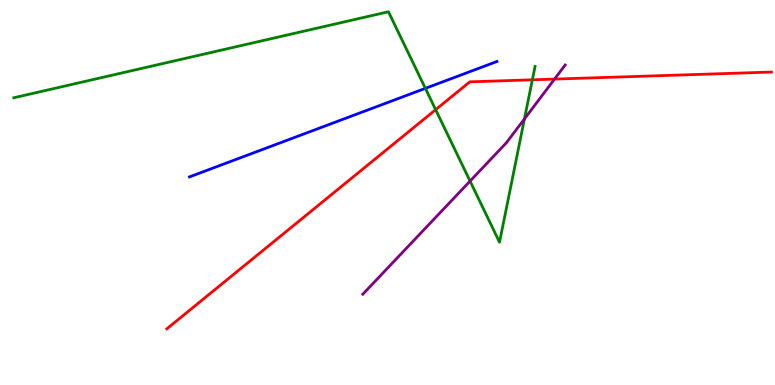[{'lines': ['blue', 'red'], 'intersections': []}, {'lines': ['green', 'red'], 'intersections': [{'x': 5.62, 'y': 7.15}, {'x': 6.87, 'y': 7.93}]}, {'lines': ['purple', 'red'], 'intersections': [{'x': 7.16, 'y': 7.95}]}, {'lines': ['blue', 'green'], 'intersections': [{'x': 5.49, 'y': 7.7}]}, {'lines': ['blue', 'purple'], 'intersections': []}, {'lines': ['green', 'purple'], 'intersections': [{'x': 6.07, 'y': 5.3}, {'x': 6.77, 'y': 6.91}]}]